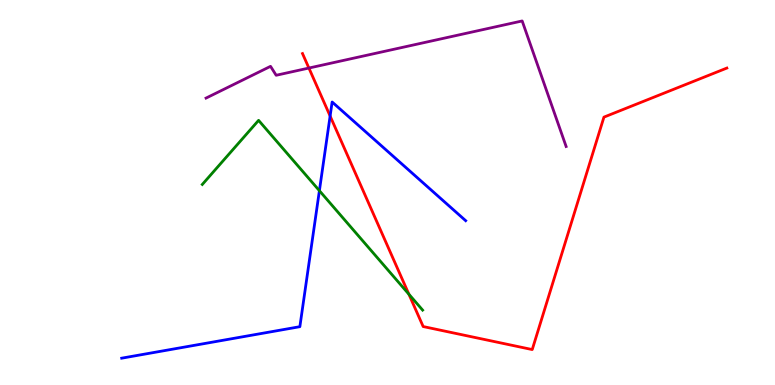[{'lines': ['blue', 'red'], 'intersections': [{'x': 4.26, 'y': 6.99}]}, {'lines': ['green', 'red'], 'intersections': [{'x': 5.28, 'y': 2.36}]}, {'lines': ['purple', 'red'], 'intersections': [{'x': 3.99, 'y': 8.23}]}, {'lines': ['blue', 'green'], 'intersections': [{'x': 4.12, 'y': 5.05}]}, {'lines': ['blue', 'purple'], 'intersections': []}, {'lines': ['green', 'purple'], 'intersections': []}]